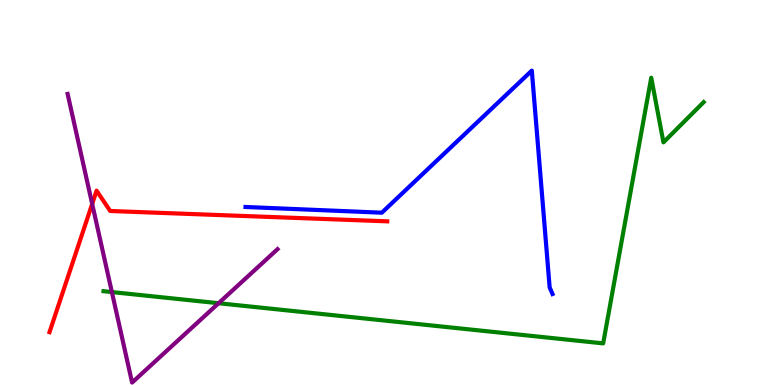[{'lines': ['blue', 'red'], 'intersections': []}, {'lines': ['green', 'red'], 'intersections': []}, {'lines': ['purple', 'red'], 'intersections': [{'x': 1.19, 'y': 4.7}]}, {'lines': ['blue', 'green'], 'intersections': []}, {'lines': ['blue', 'purple'], 'intersections': []}, {'lines': ['green', 'purple'], 'intersections': [{'x': 1.44, 'y': 2.41}, {'x': 2.82, 'y': 2.12}]}]